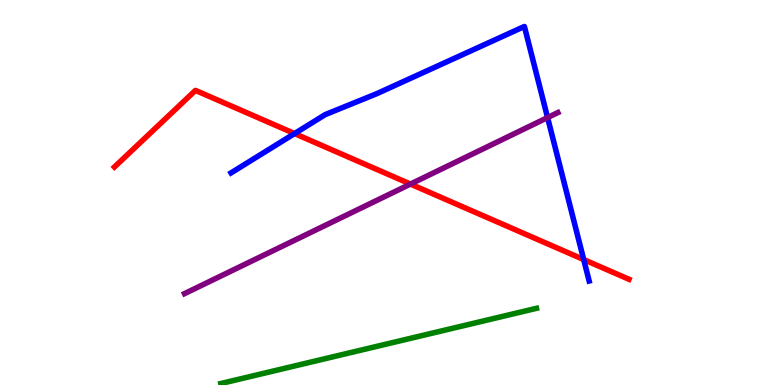[{'lines': ['blue', 'red'], 'intersections': [{'x': 3.8, 'y': 6.53}, {'x': 7.53, 'y': 3.26}]}, {'lines': ['green', 'red'], 'intersections': []}, {'lines': ['purple', 'red'], 'intersections': [{'x': 5.3, 'y': 5.22}]}, {'lines': ['blue', 'green'], 'intersections': []}, {'lines': ['blue', 'purple'], 'intersections': [{'x': 7.07, 'y': 6.95}]}, {'lines': ['green', 'purple'], 'intersections': []}]